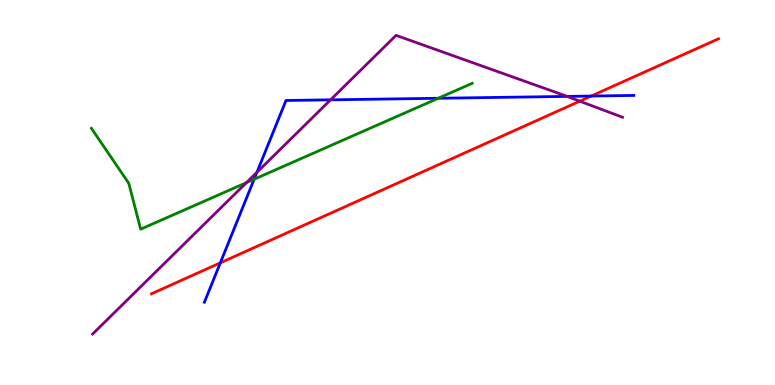[{'lines': ['blue', 'red'], 'intersections': [{'x': 2.84, 'y': 3.17}, {'x': 7.63, 'y': 7.51}]}, {'lines': ['green', 'red'], 'intersections': []}, {'lines': ['purple', 'red'], 'intersections': [{'x': 7.48, 'y': 7.37}]}, {'lines': ['blue', 'green'], 'intersections': [{'x': 3.28, 'y': 5.34}, {'x': 5.65, 'y': 7.45}]}, {'lines': ['blue', 'purple'], 'intersections': [{'x': 3.32, 'y': 5.52}, {'x': 4.27, 'y': 7.41}, {'x': 7.32, 'y': 7.5}]}, {'lines': ['green', 'purple'], 'intersections': [{'x': 3.18, 'y': 5.26}]}]